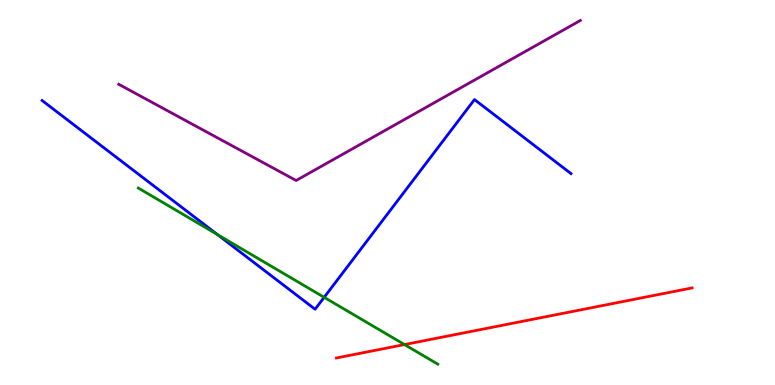[{'lines': ['blue', 'red'], 'intersections': []}, {'lines': ['green', 'red'], 'intersections': [{'x': 5.22, 'y': 1.05}]}, {'lines': ['purple', 'red'], 'intersections': []}, {'lines': ['blue', 'green'], 'intersections': [{'x': 2.8, 'y': 3.91}, {'x': 4.18, 'y': 2.28}]}, {'lines': ['blue', 'purple'], 'intersections': []}, {'lines': ['green', 'purple'], 'intersections': []}]